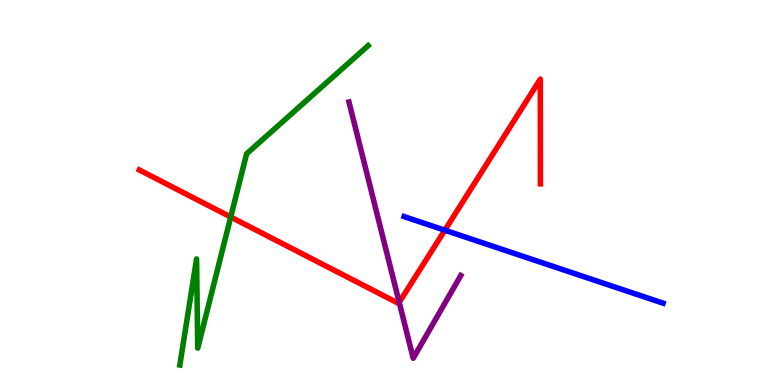[{'lines': ['blue', 'red'], 'intersections': [{'x': 5.74, 'y': 4.02}]}, {'lines': ['green', 'red'], 'intersections': [{'x': 2.98, 'y': 4.36}]}, {'lines': ['purple', 'red'], 'intersections': [{'x': 5.15, 'y': 2.15}]}, {'lines': ['blue', 'green'], 'intersections': []}, {'lines': ['blue', 'purple'], 'intersections': []}, {'lines': ['green', 'purple'], 'intersections': []}]